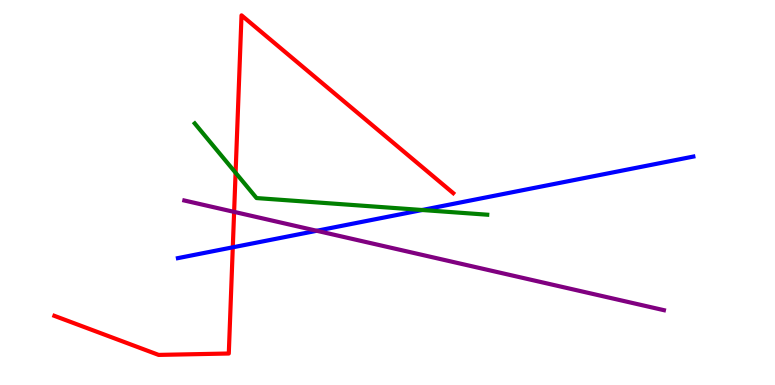[{'lines': ['blue', 'red'], 'intersections': [{'x': 3.0, 'y': 3.58}]}, {'lines': ['green', 'red'], 'intersections': [{'x': 3.04, 'y': 5.51}]}, {'lines': ['purple', 'red'], 'intersections': [{'x': 3.02, 'y': 4.5}]}, {'lines': ['blue', 'green'], 'intersections': [{'x': 5.45, 'y': 4.55}]}, {'lines': ['blue', 'purple'], 'intersections': [{'x': 4.09, 'y': 4.01}]}, {'lines': ['green', 'purple'], 'intersections': []}]